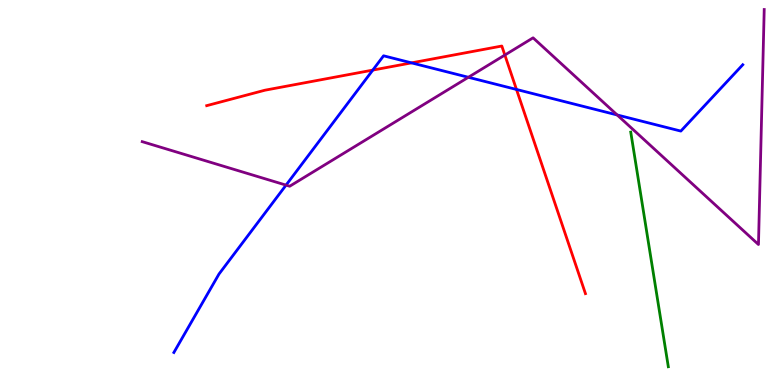[{'lines': ['blue', 'red'], 'intersections': [{'x': 4.81, 'y': 8.18}, {'x': 5.31, 'y': 8.37}, {'x': 6.66, 'y': 7.68}]}, {'lines': ['green', 'red'], 'intersections': []}, {'lines': ['purple', 'red'], 'intersections': [{'x': 6.51, 'y': 8.57}]}, {'lines': ['blue', 'green'], 'intersections': []}, {'lines': ['blue', 'purple'], 'intersections': [{'x': 3.69, 'y': 5.19}, {'x': 6.04, 'y': 7.99}, {'x': 7.96, 'y': 7.01}]}, {'lines': ['green', 'purple'], 'intersections': []}]